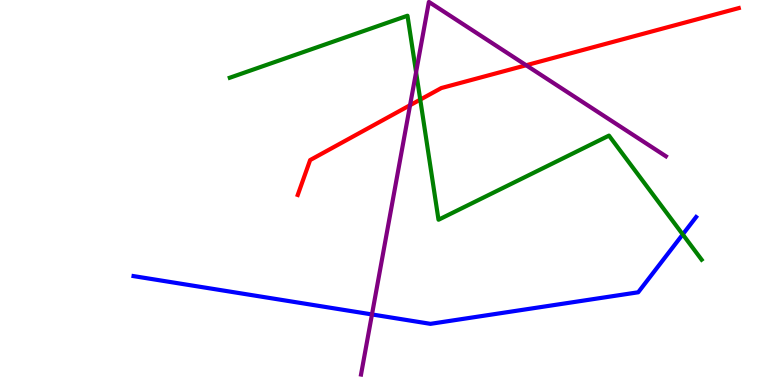[{'lines': ['blue', 'red'], 'intersections': []}, {'lines': ['green', 'red'], 'intersections': [{'x': 5.42, 'y': 7.41}]}, {'lines': ['purple', 'red'], 'intersections': [{'x': 5.29, 'y': 7.27}, {'x': 6.79, 'y': 8.31}]}, {'lines': ['blue', 'green'], 'intersections': [{'x': 8.81, 'y': 3.91}]}, {'lines': ['blue', 'purple'], 'intersections': [{'x': 4.8, 'y': 1.83}]}, {'lines': ['green', 'purple'], 'intersections': [{'x': 5.37, 'y': 8.12}]}]